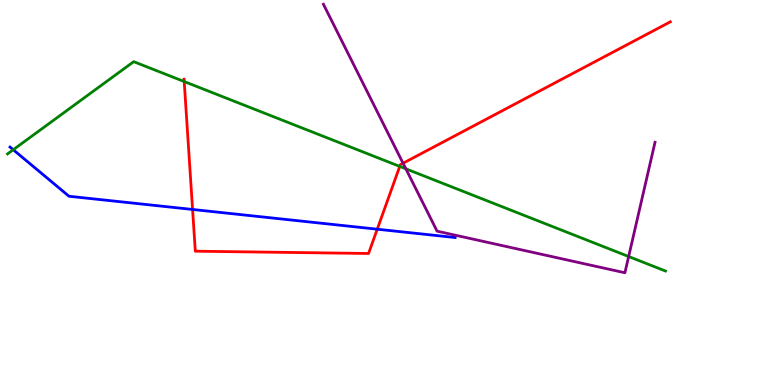[{'lines': ['blue', 'red'], 'intersections': [{'x': 2.48, 'y': 4.56}, {'x': 4.87, 'y': 4.05}]}, {'lines': ['green', 'red'], 'intersections': [{'x': 2.38, 'y': 7.88}, {'x': 5.16, 'y': 5.68}]}, {'lines': ['purple', 'red'], 'intersections': [{'x': 5.2, 'y': 5.76}]}, {'lines': ['blue', 'green'], 'intersections': [{'x': 0.171, 'y': 6.11}]}, {'lines': ['blue', 'purple'], 'intersections': []}, {'lines': ['green', 'purple'], 'intersections': [{'x': 5.24, 'y': 5.62}, {'x': 8.11, 'y': 3.34}]}]